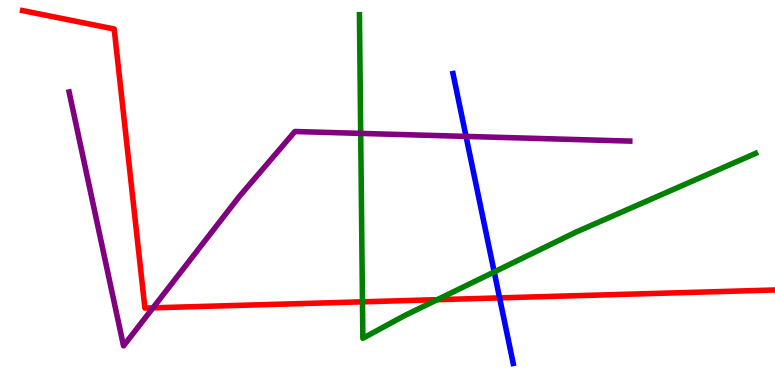[{'lines': ['blue', 'red'], 'intersections': [{'x': 6.45, 'y': 2.26}]}, {'lines': ['green', 'red'], 'intersections': [{'x': 4.68, 'y': 2.16}, {'x': 5.64, 'y': 2.22}]}, {'lines': ['purple', 'red'], 'intersections': [{'x': 1.97, 'y': 2.0}]}, {'lines': ['blue', 'green'], 'intersections': [{'x': 6.38, 'y': 2.94}]}, {'lines': ['blue', 'purple'], 'intersections': [{'x': 6.01, 'y': 6.46}]}, {'lines': ['green', 'purple'], 'intersections': [{'x': 4.65, 'y': 6.54}]}]